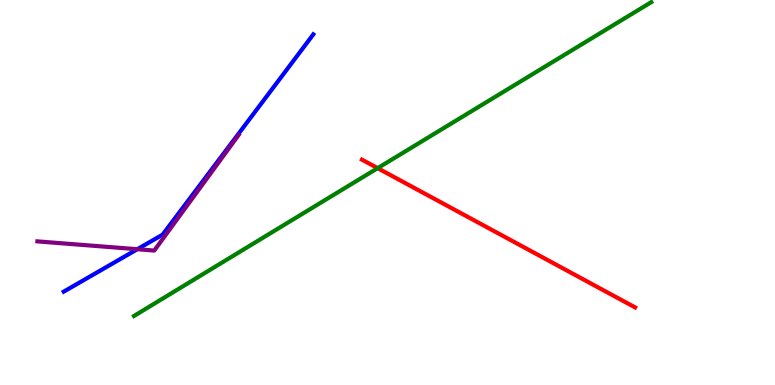[{'lines': ['blue', 'red'], 'intersections': []}, {'lines': ['green', 'red'], 'intersections': [{'x': 4.87, 'y': 5.63}]}, {'lines': ['purple', 'red'], 'intersections': []}, {'lines': ['blue', 'green'], 'intersections': []}, {'lines': ['blue', 'purple'], 'intersections': [{'x': 1.77, 'y': 3.53}]}, {'lines': ['green', 'purple'], 'intersections': []}]